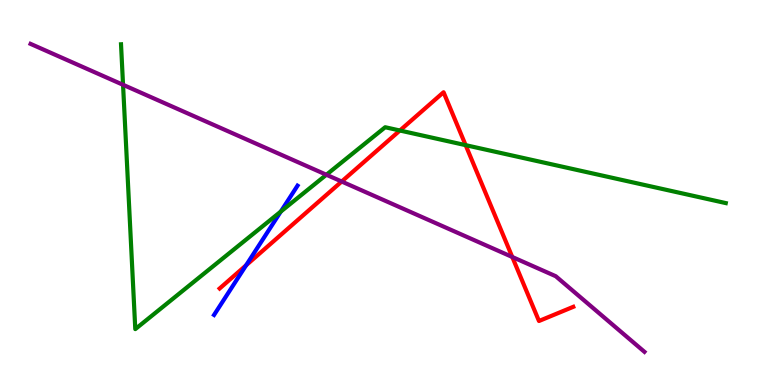[{'lines': ['blue', 'red'], 'intersections': [{'x': 3.18, 'y': 3.11}]}, {'lines': ['green', 'red'], 'intersections': [{'x': 5.16, 'y': 6.61}, {'x': 6.01, 'y': 6.23}]}, {'lines': ['purple', 'red'], 'intersections': [{'x': 4.41, 'y': 5.29}, {'x': 6.61, 'y': 3.32}]}, {'lines': ['blue', 'green'], 'intersections': [{'x': 3.62, 'y': 4.5}]}, {'lines': ['blue', 'purple'], 'intersections': []}, {'lines': ['green', 'purple'], 'intersections': [{'x': 1.59, 'y': 7.8}, {'x': 4.21, 'y': 5.46}]}]